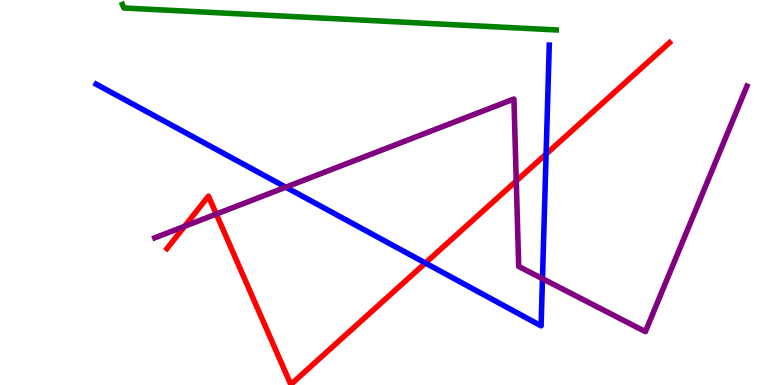[{'lines': ['blue', 'red'], 'intersections': [{'x': 5.49, 'y': 3.17}, {'x': 7.05, 'y': 6.0}]}, {'lines': ['green', 'red'], 'intersections': []}, {'lines': ['purple', 'red'], 'intersections': [{'x': 2.38, 'y': 4.12}, {'x': 2.79, 'y': 4.44}, {'x': 6.66, 'y': 5.3}]}, {'lines': ['blue', 'green'], 'intersections': []}, {'lines': ['blue', 'purple'], 'intersections': [{'x': 3.69, 'y': 5.14}, {'x': 7.0, 'y': 2.76}]}, {'lines': ['green', 'purple'], 'intersections': []}]